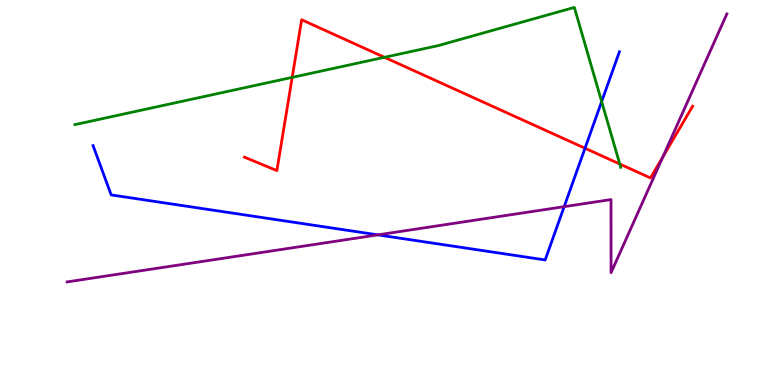[{'lines': ['blue', 'red'], 'intersections': [{'x': 7.55, 'y': 6.15}]}, {'lines': ['green', 'red'], 'intersections': [{'x': 3.77, 'y': 7.99}, {'x': 4.96, 'y': 8.51}, {'x': 8.0, 'y': 5.74}]}, {'lines': ['purple', 'red'], 'intersections': [{'x': 8.55, 'y': 5.93}]}, {'lines': ['blue', 'green'], 'intersections': [{'x': 7.76, 'y': 7.36}]}, {'lines': ['blue', 'purple'], 'intersections': [{'x': 4.88, 'y': 3.9}, {'x': 7.28, 'y': 4.63}]}, {'lines': ['green', 'purple'], 'intersections': []}]